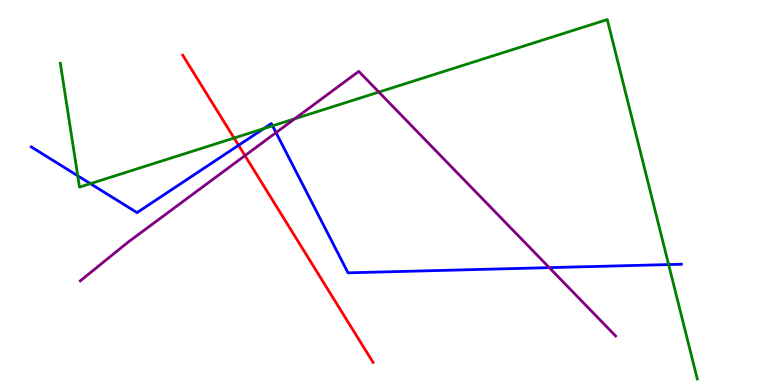[{'lines': ['blue', 'red'], 'intersections': [{'x': 3.08, 'y': 6.23}]}, {'lines': ['green', 'red'], 'intersections': [{'x': 3.02, 'y': 6.41}]}, {'lines': ['purple', 'red'], 'intersections': [{'x': 3.16, 'y': 5.96}]}, {'lines': ['blue', 'green'], 'intersections': [{'x': 1.0, 'y': 5.43}, {'x': 1.17, 'y': 5.23}, {'x': 3.4, 'y': 6.66}, {'x': 3.52, 'y': 6.73}, {'x': 8.63, 'y': 3.13}]}, {'lines': ['blue', 'purple'], 'intersections': [{'x': 3.56, 'y': 6.56}, {'x': 7.09, 'y': 3.05}]}, {'lines': ['green', 'purple'], 'intersections': [{'x': 3.8, 'y': 6.91}, {'x': 4.89, 'y': 7.61}]}]